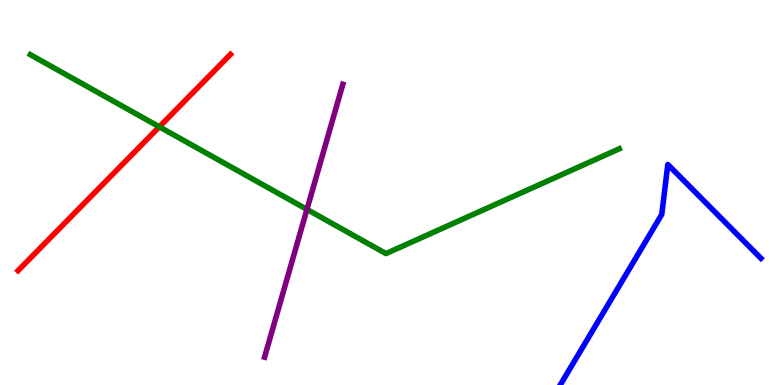[{'lines': ['blue', 'red'], 'intersections': []}, {'lines': ['green', 'red'], 'intersections': [{'x': 2.06, 'y': 6.71}]}, {'lines': ['purple', 'red'], 'intersections': []}, {'lines': ['blue', 'green'], 'intersections': []}, {'lines': ['blue', 'purple'], 'intersections': []}, {'lines': ['green', 'purple'], 'intersections': [{'x': 3.96, 'y': 4.56}]}]